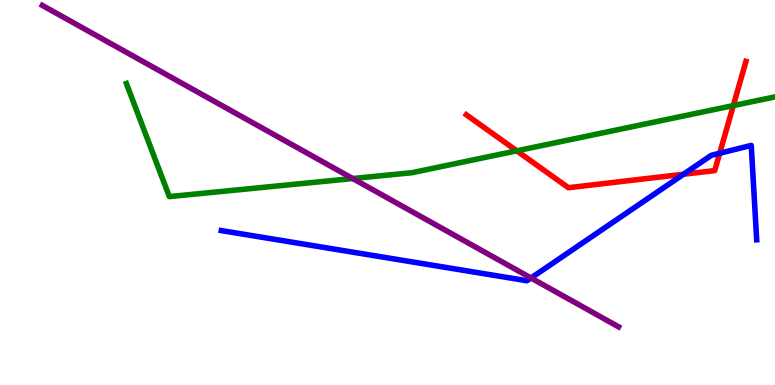[{'lines': ['blue', 'red'], 'intersections': [{'x': 8.82, 'y': 5.47}, {'x': 9.29, 'y': 6.02}]}, {'lines': ['green', 'red'], 'intersections': [{'x': 6.67, 'y': 6.08}, {'x': 9.46, 'y': 7.26}]}, {'lines': ['purple', 'red'], 'intersections': []}, {'lines': ['blue', 'green'], 'intersections': []}, {'lines': ['blue', 'purple'], 'intersections': [{'x': 6.85, 'y': 2.78}]}, {'lines': ['green', 'purple'], 'intersections': [{'x': 4.55, 'y': 5.36}]}]